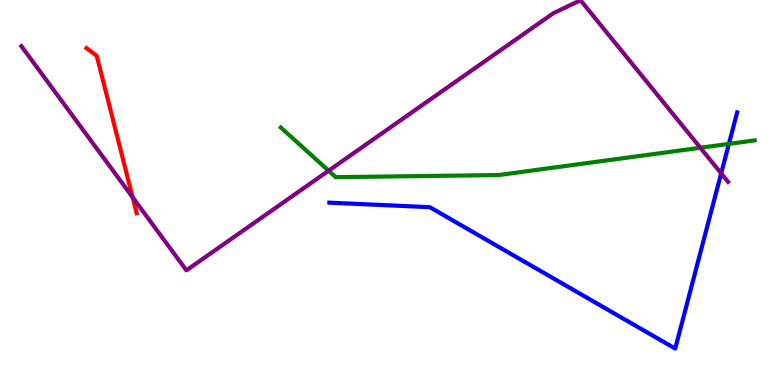[{'lines': ['blue', 'red'], 'intersections': []}, {'lines': ['green', 'red'], 'intersections': []}, {'lines': ['purple', 'red'], 'intersections': [{'x': 1.71, 'y': 4.88}]}, {'lines': ['blue', 'green'], 'intersections': [{'x': 9.41, 'y': 6.26}]}, {'lines': ['blue', 'purple'], 'intersections': [{'x': 9.31, 'y': 5.5}]}, {'lines': ['green', 'purple'], 'intersections': [{'x': 4.24, 'y': 5.57}, {'x': 9.04, 'y': 6.16}]}]